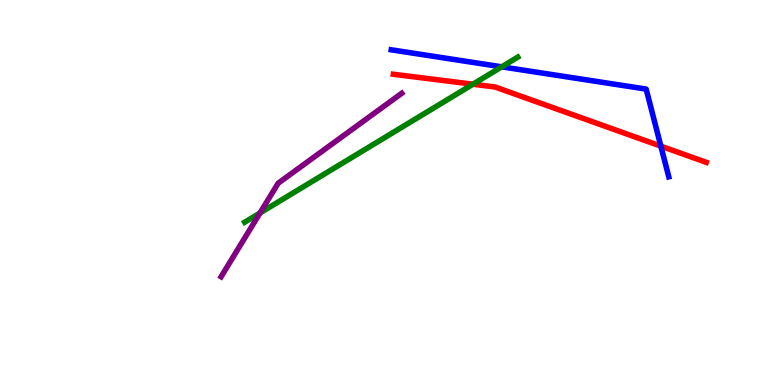[{'lines': ['blue', 'red'], 'intersections': [{'x': 8.53, 'y': 6.2}]}, {'lines': ['green', 'red'], 'intersections': [{'x': 6.1, 'y': 7.81}]}, {'lines': ['purple', 'red'], 'intersections': []}, {'lines': ['blue', 'green'], 'intersections': [{'x': 6.47, 'y': 8.26}]}, {'lines': ['blue', 'purple'], 'intersections': []}, {'lines': ['green', 'purple'], 'intersections': [{'x': 3.35, 'y': 4.47}]}]